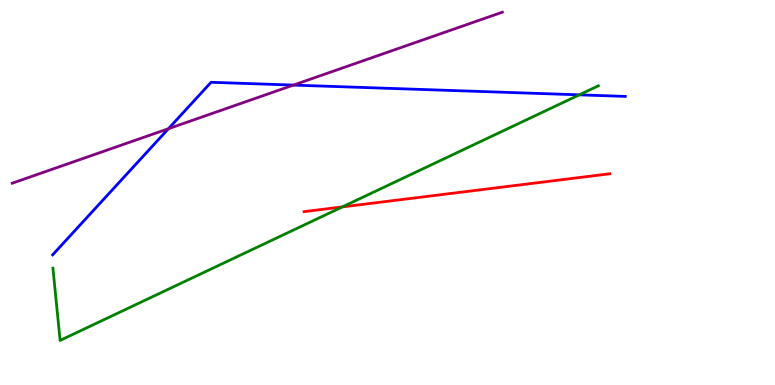[{'lines': ['blue', 'red'], 'intersections': []}, {'lines': ['green', 'red'], 'intersections': [{'x': 4.42, 'y': 4.63}]}, {'lines': ['purple', 'red'], 'intersections': []}, {'lines': ['blue', 'green'], 'intersections': [{'x': 7.47, 'y': 7.54}]}, {'lines': ['blue', 'purple'], 'intersections': [{'x': 2.17, 'y': 6.66}, {'x': 3.79, 'y': 7.79}]}, {'lines': ['green', 'purple'], 'intersections': []}]